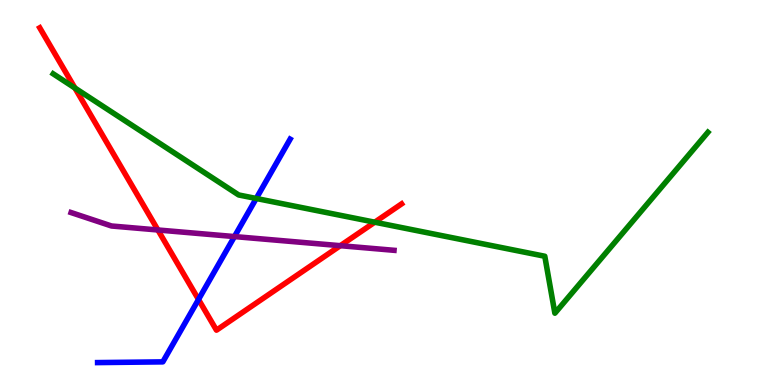[{'lines': ['blue', 'red'], 'intersections': [{'x': 2.56, 'y': 2.22}]}, {'lines': ['green', 'red'], 'intersections': [{'x': 0.967, 'y': 7.71}, {'x': 4.84, 'y': 4.23}]}, {'lines': ['purple', 'red'], 'intersections': [{'x': 2.04, 'y': 4.03}, {'x': 4.39, 'y': 3.62}]}, {'lines': ['blue', 'green'], 'intersections': [{'x': 3.31, 'y': 4.84}]}, {'lines': ['blue', 'purple'], 'intersections': [{'x': 3.03, 'y': 3.86}]}, {'lines': ['green', 'purple'], 'intersections': []}]